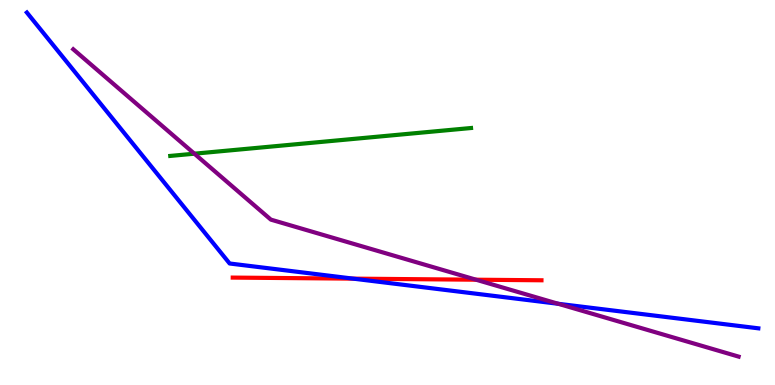[{'lines': ['blue', 'red'], 'intersections': [{'x': 4.56, 'y': 2.76}]}, {'lines': ['green', 'red'], 'intersections': []}, {'lines': ['purple', 'red'], 'intersections': [{'x': 6.14, 'y': 2.73}]}, {'lines': ['blue', 'green'], 'intersections': []}, {'lines': ['blue', 'purple'], 'intersections': [{'x': 7.2, 'y': 2.11}]}, {'lines': ['green', 'purple'], 'intersections': [{'x': 2.51, 'y': 6.01}]}]